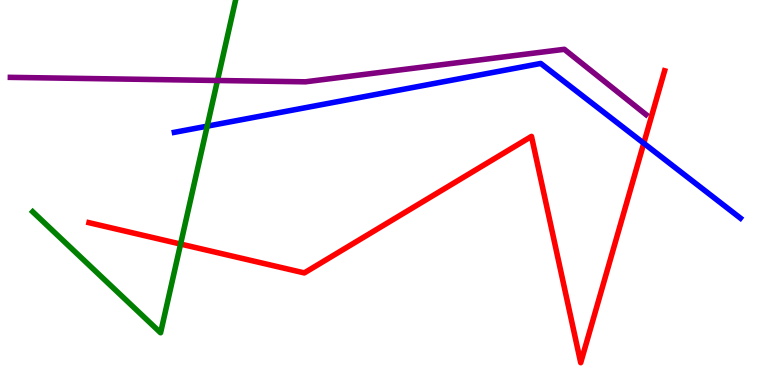[{'lines': ['blue', 'red'], 'intersections': [{'x': 8.31, 'y': 6.28}]}, {'lines': ['green', 'red'], 'intersections': [{'x': 2.33, 'y': 3.66}]}, {'lines': ['purple', 'red'], 'intersections': []}, {'lines': ['blue', 'green'], 'intersections': [{'x': 2.67, 'y': 6.72}]}, {'lines': ['blue', 'purple'], 'intersections': []}, {'lines': ['green', 'purple'], 'intersections': [{'x': 2.81, 'y': 7.91}]}]